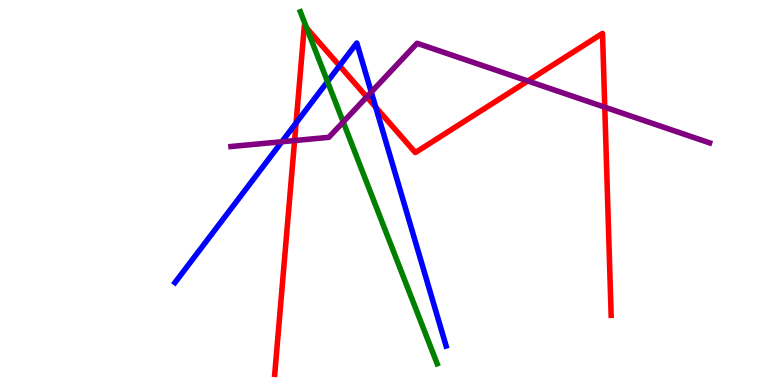[{'lines': ['blue', 'red'], 'intersections': [{'x': 3.82, 'y': 6.81}, {'x': 4.38, 'y': 8.29}, {'x': 4.85, 'y': 7.22}]}, {'lines': ['green', 'red'], 'intersections': [{'x': 3.96, 'y': 9.27}]}, {'lines': ['purple', 'red'], 'intersections': [{'x': 3.8, 'y': 6.35}, {'x': 4.73, 'y': 7.48}, {'x': 6.81, 'y': 7.9}, {'x': 7.8, 'y': 7.22}]}, {'lines': ['blue', 'green'], 'intersections': [{'x': 4.23, 'y': 7.88}]}, {'lines': ['blue', 'purple'], 'intersections': [{'x': 3.64, 'y': 6.32}, {'x': 4.79, 'y': 7.61}]}, {'lines': ['green', 'purple'], 'intersections': [{'x': 4.43, 'y': 6.83}]}]